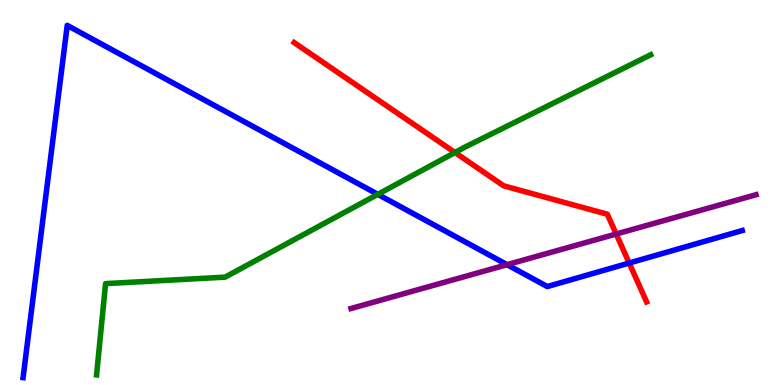[{'lines': ['blue', 'red'], 'intersections': [{'x': 8.12, 'y': 3.17}]}, {'lines': ['green', 'red'], 'intersections': [{'x': 5.87, 'y': 6.04}]}, {'lines': ['purple', 'red'], 'intersections': [{'x': 7.95, 'y': 3.92}]}, {'lines': ['blue', 'green'], 'intersections': [{'x': 4.87, 'y': 4.95}]}, {'lines': ['blue', 'purple'], 'intersections': [{'x': 6.54, 'y': 3.13}]}, {'lines': ['green', 'purple'], 'intersections': []}]